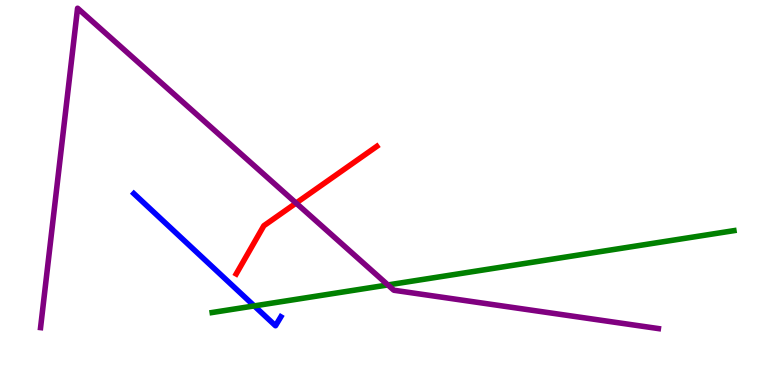[{'lines': ['blue', 'red'], 'intersections': []}, {'lines': ['green', 'red'], 'intersections': []}, {'lines': ['purple', 'red'], 'intersections': [{'x': 3.82, 'y': 4.73}]}, {'lines': ['blue', 'green'], 'intersections': [{'x': 3.28, 'y': 2.05}]}, {'lines': ['blue', 'purple'], 'intersections': []}, {'lines': ['green', 'purple'], 'intersections': [{'x': 5.01, 'y': 2.6}]}]